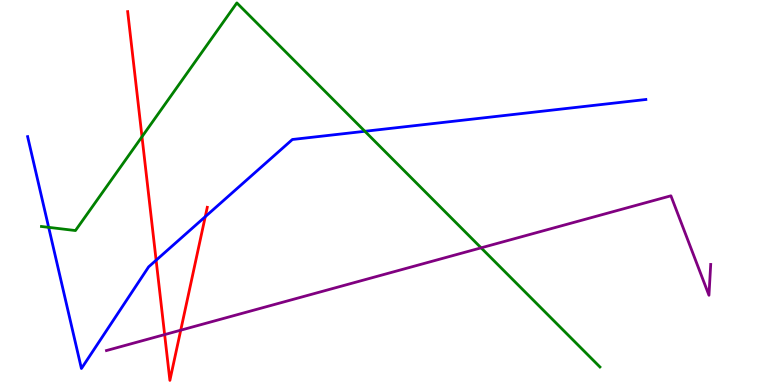[{'lines': ['blue', 'red'], 'intersections': [{'x': 2.01, 'y': 3.24}, {'x': 2.65, 'y': 4.37}]}, {'lines': ['green', 'red'], 'intersections': [{'x': 1.83, 'y': 6.45}]}, {'lines': ['purple', 'red'], 'intersections': [{'x': 2.12, 'y': 1.31}, {'x': 2.33, 'y': 1.42}]}, {'lines': ['blue', 'green'], 'intersections': [{'x': 0.628, 'y': 4.09}, {'x': 4.71, 'y': 6.59}]}, {'lines': ['blue', 'purple'], 'intersections': []}, {'lines': ['green', 'purple'], 'intersections': [{'x': 6.21, 'y': 3.56}]}]